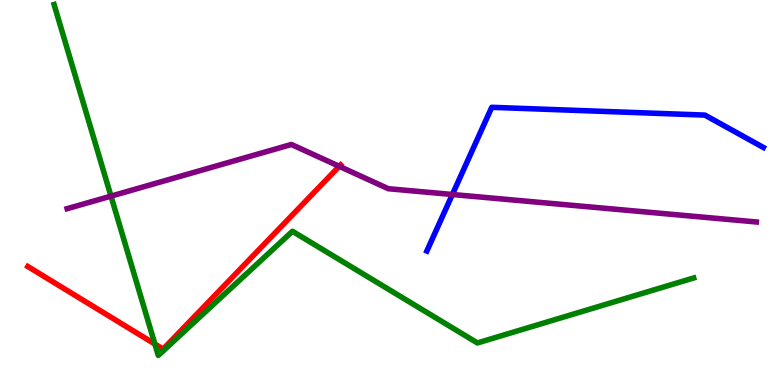[{'lines': ['blue', 'red'], 'intersections': []}, {'lines': ['green', 'red'], 'intersections': [{'x': 2.0, 'y': 1.06}]}, {'lines': ['purple', 'red'], 'intersections': [{'x': 4.38, 'y': 5.68}]}, {'lines': ['blue', 'green'], 'intersections': []}, {'lines': ['blue', 'purple'], 'intersections': [{'x': 5.84, 'y': 4.95}]}, {'lines': ['green', 'purple'], 'intersections': [{'x': 1.43, 'y': 4.91}]}]